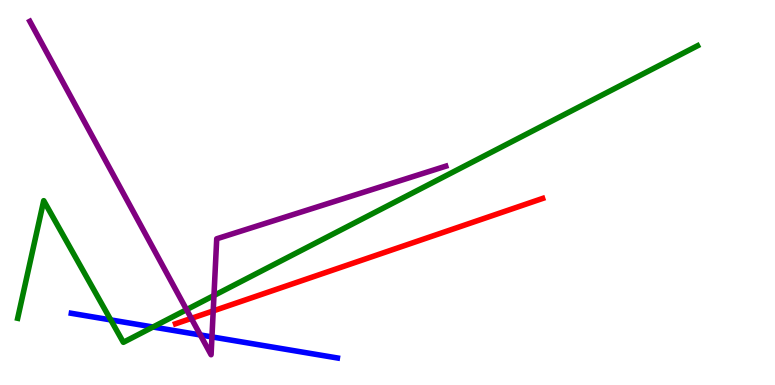[{'lines': ['blue', 'red'], 'intersections': []}, {'lines': ['green', 'red'], 'intersections': []}, {'lines': ['purple', 'red'], 'intersections': [{'x': 2.47, 'y': 1.73}, {'x': 2.75, 'y': 1.92}]}, {'lines': ['blue', 'green'], 'intersections': [{'x': 1.43, 'y': 1.69}, {'x': 1.97, 'y': 1.51}]}, {'lines': ['blue', 'purple'], 'intersections': [{'x': 2.58, 'y': 1.3}, {'x': 2.73, 'y': 1.25}]}, {'lines': ['green', 'purple'], 'intersections': [{'x': 2.41, 'y': 1.96}, {'x': 2.76, 'y': 2.32}]}]